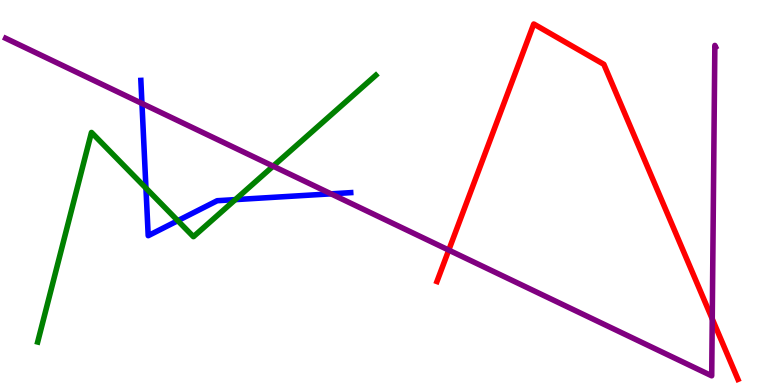[{'lines': ['blue', 'red'], 'intersections': []}, {'lines': ['green', 'red'], 'intersections': []}, {'lines': ['purple', 'red'], 'intersections': [{'x': 5.79, 'y': 3.5}, {'x': 9.19, 'y': 1.72}]}, {'lines': ['blue', 'green'], 'intersections': [{'x': 1.88, 'y': 5.11}, {'x': 2.29, 'y': 4.27}, {'x': 3.04, 'y': 4.82}]}, {'lines': ['blue', 'purple'], 'intersections': [{'x': 1.83, 'y': 7.31}, {'x': 4.27, 'y': 4.97}]}, {'lines': ['green', 'purple'], 'intersections': [{'x': 3.52, 'y': 5.68}]}]